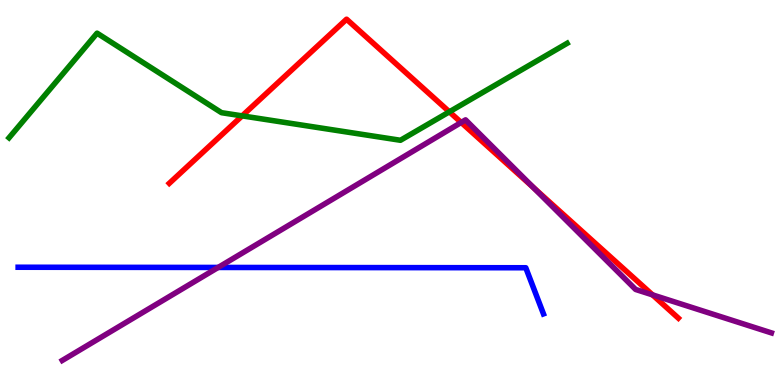[{'lines': ['blue', 'red'], 'intersections': []}, {'lines': ['green', 'red'], 'intersections': [{'x': 3.12, 'y': 6.99}, {'x': 5.8, 'y': 7.1}]}, {'lines': ['purple', 'red'], 'intersections': [{'x': 5.95, 'y': 6.82}, {'x': 6.88, 'y': 5.13}, {'x': 8.42, 'y': 2.34}]}, {'lines': ['blue', 'green'], 'intersections': []}, {'lines': ['blue', 'purple'], 'intersections': [{'x': 2.81, 'y': 3.05}]}, {'lines': ['green', 'purple'], 'intersections': []}]